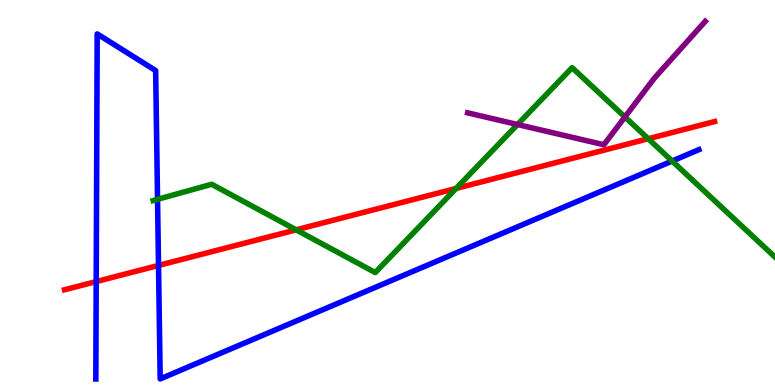[{'lines': ['blue', 'red'], 'intersections': [{'x': 1.24, 'y': 2.69}, {'x': 2.05, 'y': 3.11}]}, {'lines': ['green', 'red'], 'intersections': [{'x': 3.82, 'y': 4.03}, {'x': 5.88, 'y': 5.11}, {'x': 8.36, 'y': 6.4}]}, {'lines': ['purple', 'red'], 'intersections': []}, {'lines': ['blue', 'green'], 'intersections': [{'x': 2.03, 'y': 4.82}, {'x': 8.67, 'y': 5.82}]}, {'lines': ['blue', 'purple'], 'intersections': []}, {'lines': ['green', 'purple'], 'intersections': [{'x': 6.68, 'y': 6.77}, {'x': 8.06, 'y': 6.96}]}]